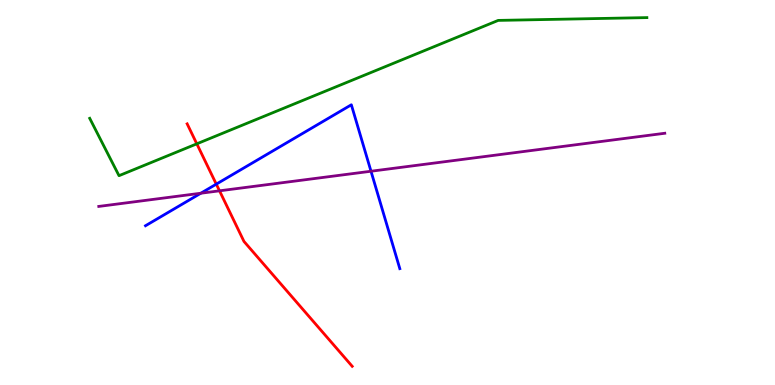[{'lines': ['blue', 'red'], 'intersections': [{'x': 2.79, 'y': 5.22}]}, {'lines': ['green', 'red'], 'intersections': [{'x': 2.54, 'y': 6.26}]}, {'lines': ['purple', 'red'], 'intersections': [{'x': 2.83, 'y': 5.04}]}, {'lines': ['blue', 'green'], 'intersections': []}, {'lines': ['blue', 'purple'], 'intersections': [{'x': 2.59, 'y': 4.98}, {'x': 4.79, 'y': 5.55}]}, {'lines': ['green', 'purple'], 'intersections': []}]